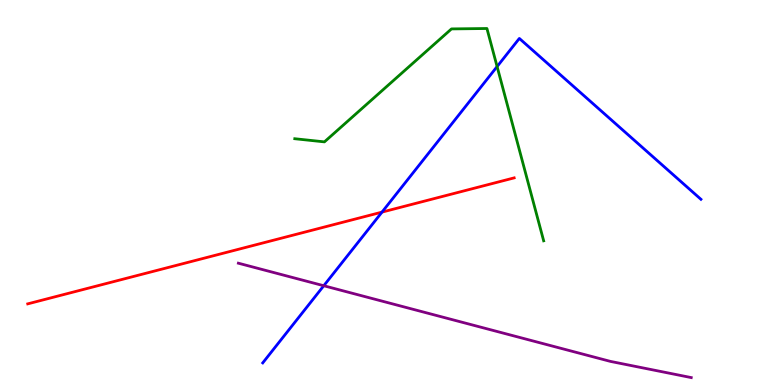[{'lines': ['blue', 'red'], 'intersections': [{'x': 4.93, 'y': 4.49}]}, {'lines': ['green', 'red'], 'intersections': []}, {'lines': ['purple', 'red'], 'intersections': []}, {'lines': ['blue', 'green'], 'intersections': [{'x': 6.41, 'y': 8.27}]}, {'lines': ['blue', 'purple'], 'intersections': [{'x': 4.18, 'y': 2.58}]}, {'lines': ['green', 'purple'], 'intersections': []}]